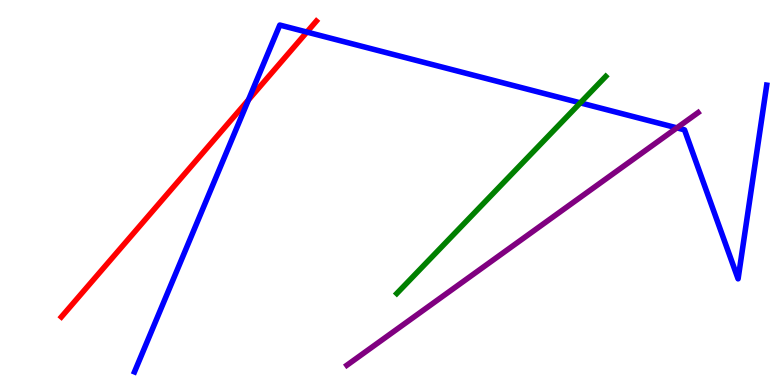[{'lines': ['blue', 'red'], 'intersections': [{'x': 3.21, 'y': 7.41}, {'x': 3.96, 'y': 9.17}]}, {'lines': ['green', 'red'], 'intersections': []}, {'lines': ['purple', 'red'], 'intersections': []}, {'lines': ['blue', 'green'], 'intersections': [{'x': 7.49, 'y': 7.33}]}, {'lines': ['blue', 'purple'], 'intersections': [{'x': 8.73, 'y': 6.68}]}, {'lines': ['green', 'purple'], 'intersections': []}]